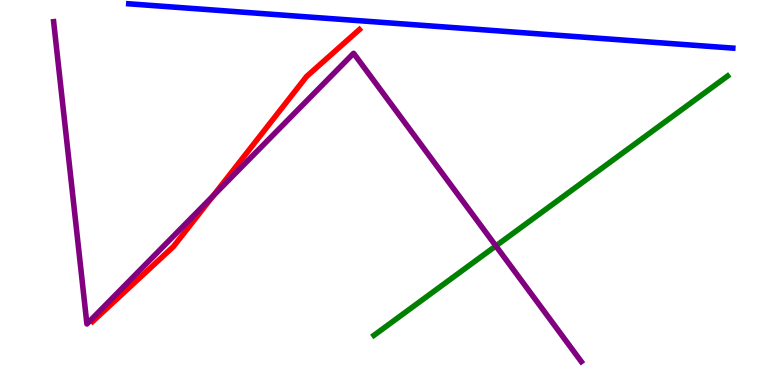[{'lines': ['blue', 'red'], 'intersections': []}, {'lines': ['green', 'red'], 'intersections': []}, {'lines': ['purple', 'red'], 'intersections': [{'x': 2.75, 'y': 4.91}]}, {'lines': ['blue', 'green'], 'intersections': []}, {'lines': ['blue', 'purple'], 'intersections': []}, {'lines': ['green', 'purple'], 'intersections': [{'x': 6.4, 'y': 3.61}]}]